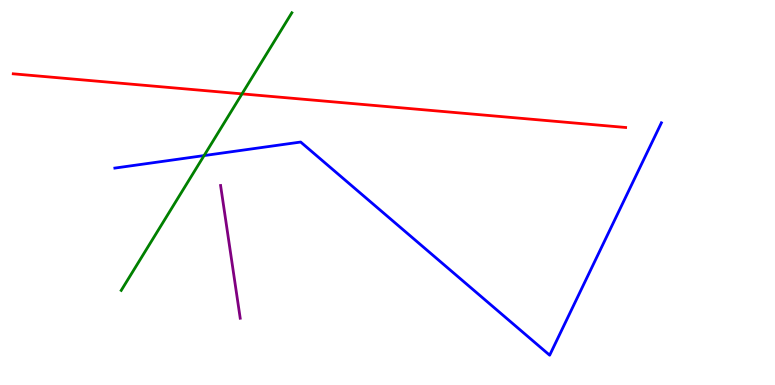[{'lines': ['blue', 'red'], 'intersections': []}, {'lines': ['green', 'red'], 'intersections': [{'x': 3.12, 'y': 7.56}]}, {'lines': ['purple', 'red'], 'intersections': []}, {'lines': ['blue', 'green'], 'intersections': [{'x': 2.63, 'y': 5.96}]}, {'lines': ['blue', 'purple'], 'intersections': []}, {'lines': ['green', 'purple'], 'intersections': []}]